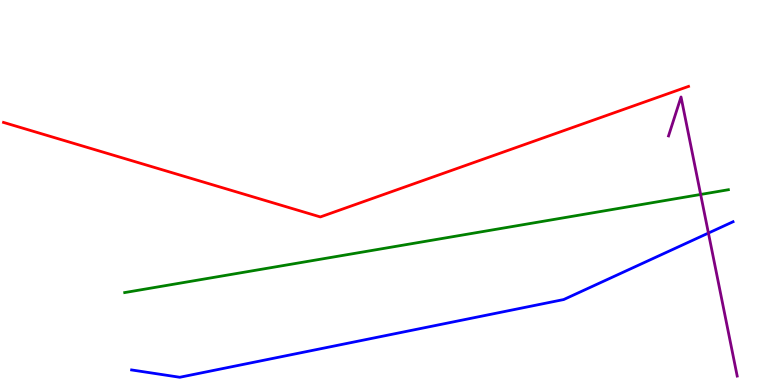[{'lines': ['blue', 'red'], 'intersections': []}, {'lines': ['green', 'red'], 'intersections': []}, {'lines': ['purple', 'red'], 'intersections': []}, {'lines': ['blue', 'green'], 'intersections': []}, {'lines': ['blue', 'purple'], 'intersections': [{'x': 9.14, 'y': 3.95}]}, {'lines': ['green', 'purple'], 'intersections': [{'x': 9.04, 'y': 4.95}]}]